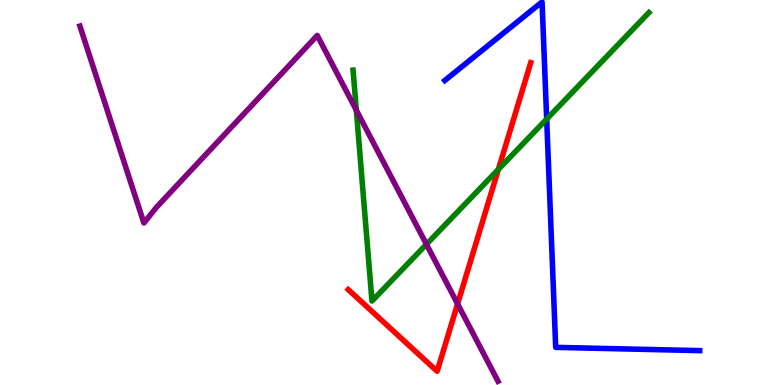[{'lines': ['blue', 'red'], 'intersections': []}, {'lines': ['green', 'red'], 'intersections': [{'x': 6.43, 'y': 5.6}]}, {'lines': ['purple', 'red'], 'intersections': [{'x': 5.9, 'y': 2.11}]}, {'lines': ['blue', 'green'], 'intersections': [{'x': 7.05, 'y': 6.91}]}, {'lines': ['blue', 'purple'], 'intersections': []}, {'lines': ['green', 'purple'], 'intersections': [{'x': 4.6, 'y': 7.14}, {'x': 5.5, 'y': 3.65}]}]